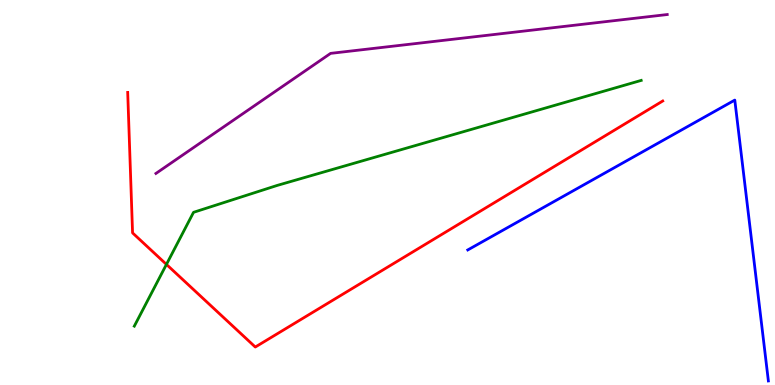[{'lines': ['blue', 'red'], 'intersections': []}, {'lines': ['green', 'red'], 'intersections': [{'x': 2.15, 'y': 3.13}]}, {'lines': ['purple', 'red'], 'intersections': []}, {'lines': ['blue', 'green'], 'intersections': []}, {'lines': ['blue', 'purple'], 'intersections': []}, {'lines': ['green', 'purple'], 'intersections': []}]